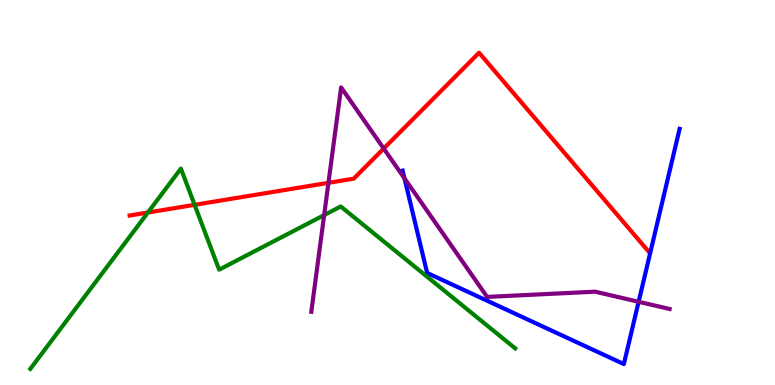[{'lines': ['blue', 'red'], 'intersections': []}, {'lines': ['green', 'red'], 'intersections': [{'x': 1.91, 'y': 4.48}, {'x': 2.51, 'y': 4.68}]}, {'lines': ['purple', 'red'], 'intersections': [{'x': 4.24, 'y': 5.25}, {'x': 4.95, 'y': 6.14}]}, {'lines': ['blue', 'green'], 'intersections': []}, {'lines': ['blue', 'purple'], 'intersections': [{'x': 5.22, 'y': 5.37}, {'x': 8.24, 'y': 2.16}]}, {'lines': ['green', 'purple'], 'intersections': [{'x': 4.18, 'y': 4.41}]}]